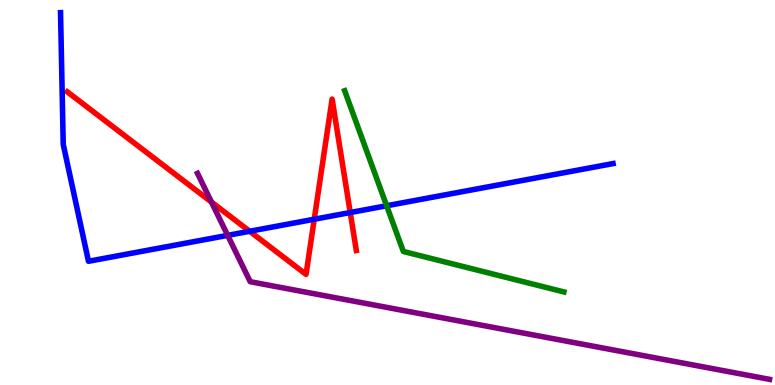[{'lines': ['blue', 'red'], 'intersections': [{'x': 3.22, 'y': 3.99}, {'x': 4.05, 'y': 4.31}, {'x': 4.52, 'y': 4.48}]}, {'lines': ['green', 'red'], 'intersections': []}, {'lines': ['purple', 'red'], 'intersections': [{'x': 2.73, 'y': 4.75}]}, {'lines': ['blue', 'green'], 'intersections': [{'x': 4.99, 'y': 4.66}]}, {'lines': ['blue', 'purple'], 'intersections': [{'x': 2.94, 'y': 3.89}]}, {'lines': ['green', 'purple'], 'intersections': []}]